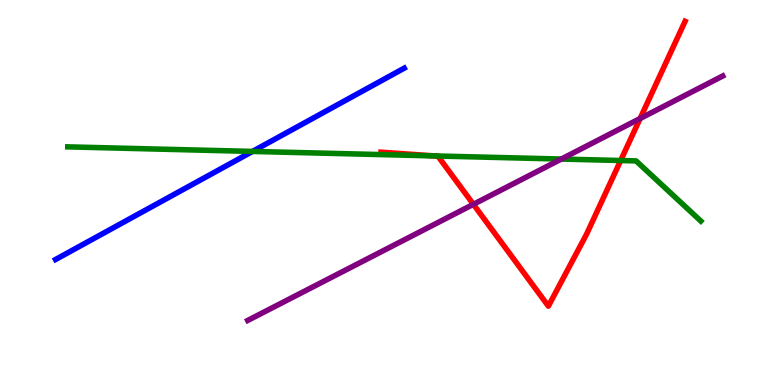[{'lines': ['blue', 'red'], 'intersections': []}, {'lines': ['green', 'red'], 'intersections': [{'x': 5.6, 'y': 5.95}, {'x': 8.01, 'y': 5.83}]}, {'lines': ['purple', 'red'], 'intersections': [{'x': 6.11, 'y': 4.69}, {'x': 8.26, 'y': 6.92}]}, {'lines': ['blue', 'green'], 'intersections': [{'x': 3.26, 'y': 6.07}]}, {'lines': ['blue', 'purple'], 'intersections': []}, {'lines': ['green', 'purple'], 'intersections': [{'x': 7.24, 'y': 5.87}]}]